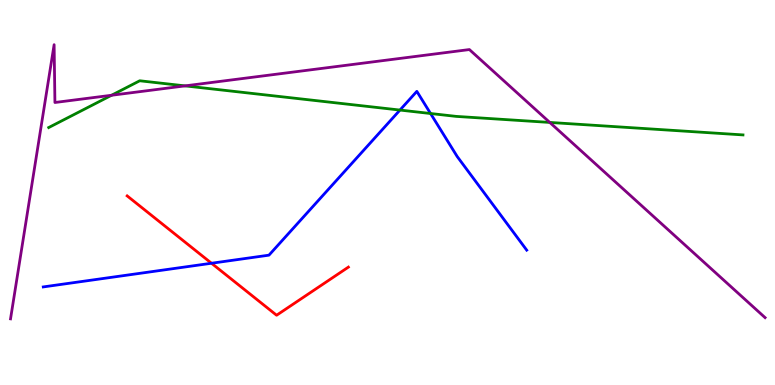[{'lines': ['blue', 'red'], 'intersections': [{'x': 2.73, 'y': 3.16}]}, {'lines': ['green', 'red'], 'intersections': []}, {'lines': ['purple', 'red'], 'intersections': []}, {'lines': ['blue', 'green'], 'intersections': [{'x': 5.16, 'y': 7.14}, {'x': 5.56, 'y': 7.05}]}, {'lines': ['blue', 'purple'], 'intersections': []}, {'lines': ['green', 'purple'], 'intersections': [{'x': 1.44, 'y': 7.53}, {'x': 2.39, 'y': 7.77}, {'x': 7.09, 'y': 6.82}]}]